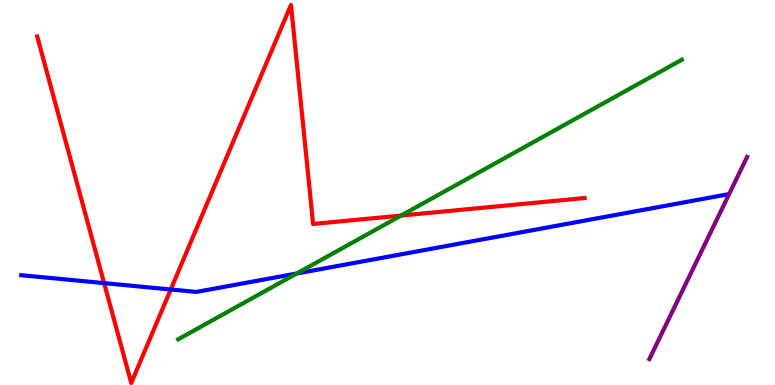[{'lines': ['blue', 'red'], 'intersections': [{'x': 1.34, 'y': 2.65}, {'x': 2.2, 'y': 2.48}]}, {'lines': ['green', 'red'], 'intersections': [{'x': 5.18, 'y': 4.4}]}, {'lines': ['purple', 'red'], 'intersections': []}, {'lines': ['blue', 'green'], 'intersections': [{'x': 3.83, 'y': 2.9}]}, {'lines': ['blue', 'purple'], 'intersections': []}, {'lines': ['green', 'purple'], 'intersections': []}]